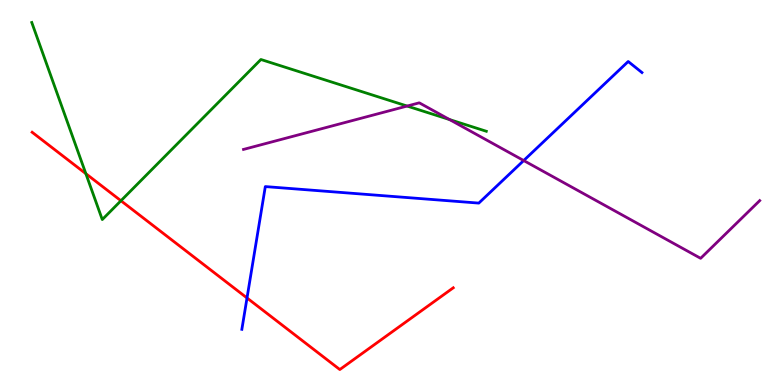[{'lines': ['blue', 'red'], 'intersections': [{'x': 3.19, 'y': 2.26}]}, {'lines': ['green', 'red'], 'intersections': [{'x': 1.11, 'y': 5.49}, {'x': 1.56, 'y': 4.79}]}, {'lines': ['purple', 'red'], 'intersections': []}, {'lines': ['blue', 'green'], 'intersections': []}, {'lines': ['blue', 'purple'], 'intersections': [{'x': 6.76, 'y': 5.83}]}, {'lines': ['green', 'purple'], 'intersections': [{'x': 5.25, 'y': 7.25}, {'x': 5.8, 'y': 6.89}]}]